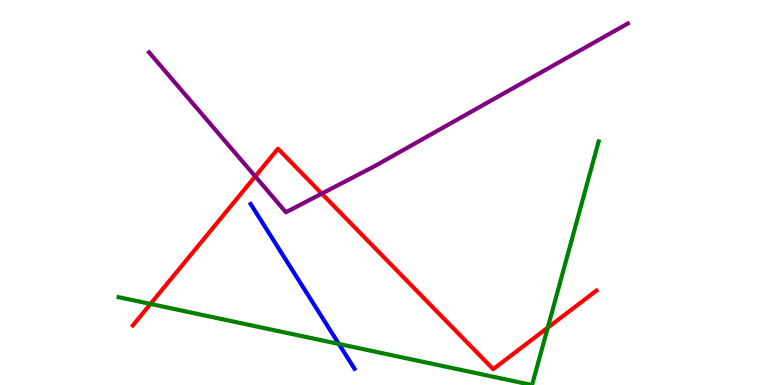[{'lines': ['blue', 'red'], 'intersections': []}, {'lines': ['green', 'red'], 'intersections': [{'x': 1.94, 'y': 2.11}, {'x': 7.07, 'y': 1.49}]}, {'lines': ['purple', 'red'], 'intersections': [{'x': 3.29, 'y': 5.42}, {'x': 4.15, 'y': 4.97}]}, {'lines': ['blue', 'green'], 'intersections': [{'x': 4.37, 'y': 1.07}]}, {'lines': ['blue', 'purple'], 'intersections': []}, {'lines': ['green', 'purple'], 'intersections': []}]